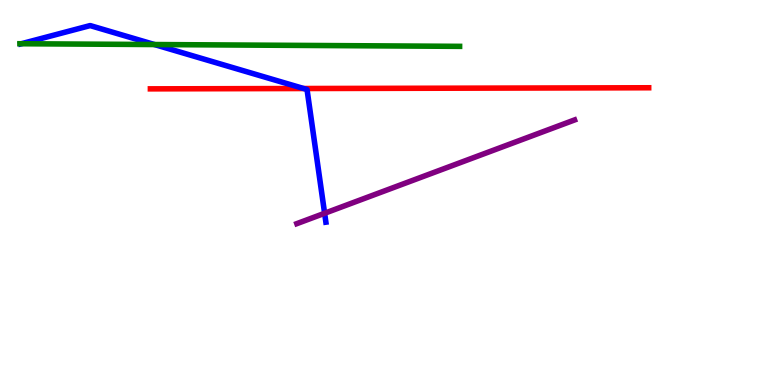[{'lines': ['blue', 'red'], 'intersections': [{'x': 3.92, 'y': 7.7}]}, {'lines': ['green', 'red'], 'intersections': []}, {'lines': ['purple', 'red'], 'intersections': []}, {'lines': ['blue', 'green'], 'intersections': [{'x': 0.275, 'y': 8.86}, {'x': 1.99, 'y': 8.84}]}, {'lines': ['blue', 'purple'], 'intersections': [{'x': 4.19, 'y': 4.46}]}, {'lines': ['green', 'purple'], 'intersections': []}]